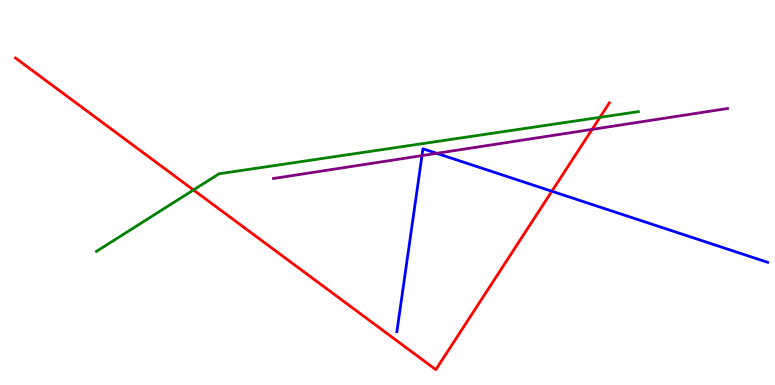[{'lines': ['blue', 'red'], 'intersections': [{'x': 7.12, 'y': 5.03}]}, {'lines': ['green', 'red'], 'intersections': [{'x': 2.5, 'y': 5.07}, {'x': 7.74, 'y': 6.95}]}, {'lines': ['purple', 'red'], 'intersections': [{'x': 7.64, 'y': 6.64}]}, {'lines': ['blue', 'green'], 'intersections': []}, {'lines': ['blue', 'purple'], 'intersections': [{'x': 5.45, 'y': 5.96}, {'x': 5.64, 'y': 6.02}]}, {'lines': ['green', 'purple'], 'intersections': []}]